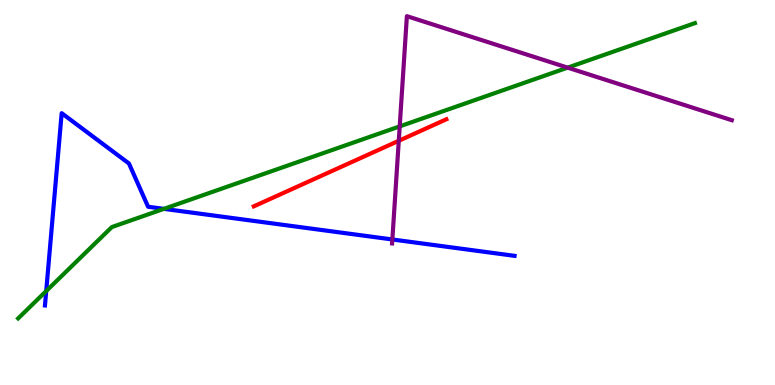[{'lines': ['blue', 'red'], 'intersections': []}, {'lines': ['green', 'red'], 'intersections': []}, {'lines': ['purple', 'red'], 'intersections': [{'x': 5.15, 'y': 6.34}]}, {'lines': ['blue', 'green'], 'intersections': [{'x': 0.596, 'y': 2.44}, {'x': 2.11, 'y': 4.57}]}, {'lines': ['blue', 'purple'], 'intersections': [{'x': 5.06, 'y': 3.78}]}, {'lines': ['green', 'purple'], 'intersections': [{'x': 5.16, 'y': 6.72}, {'x': 7.32, 'y': 8.24}]}]